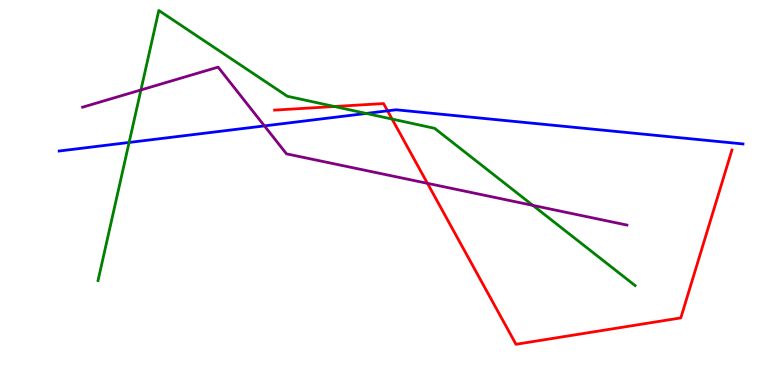[{'lines': ['blue', 'red'], 'intersections': [{'x': 5.0, 'y': 7.12}]}, {'lines': ['green', 'red'], 'intersections': [{'x': 4.32, 'y': 7.23}, {'x': 5.06, 'y': 6.91}]}, {'lines': ['purple', 'red'], 'intersections': [{'x': 5.52, 'y': 5.24}]}, {'lines': ['blue', 'green'], 'intersections': [{'x': 1.67, 'y': 6.3}, {'x': 4.73, 'y': 7.05}]}, {'lines': ['blue', 'purple'], 'intersections': [{'x': 3.41, 'y': 6.73}]}, {'lines': ['green', 'purple'], 'intersections': [{'x': 1.82, 'y': 7.66}, {'x': 6.88, 'y': 4.67}]}]